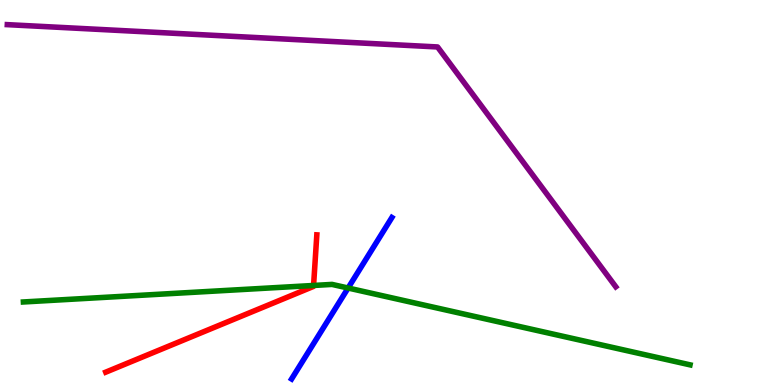[{'lines': ['blue', 'red'], 'intersections': []}, {'lines': ['green', 'red'], 'intersections': [{'x': 4.05, 'y': 2.59}]}, {'lines': ['purple', 'red'], 'intersections': []}, {'lines': ['blue', 'green'], 'intersections': [{'x': 4.49, 'y': 2.52}]}, {'lines': ['blue', 'purple'], 'intersections': []}, {'lines': ['green', 'purple'], 'intersections': []}]